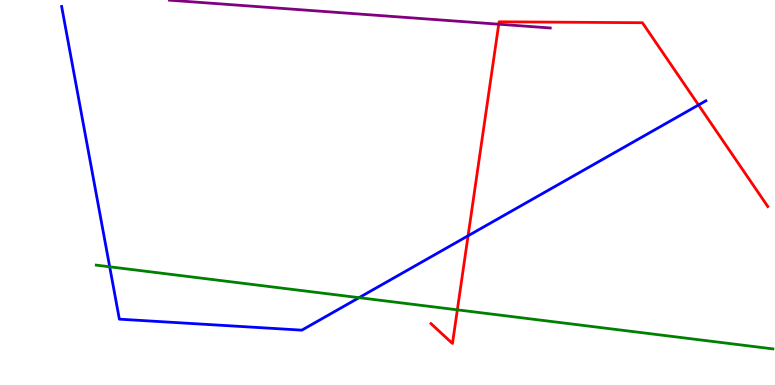[{'lines': ['blue', 'red'], 'intersections': [{'x': 6.04, 'y': 3.88}, {'x': 9.01, 'y': 7.27}]}, {'lines': ['green', 'red'], 'intersections': [{'x': 5.9, 'y': 1.95}]}, {'lines': ['purple', 'red'], 'intersections': [{'x': 6.44, 'y': 9.37}]}, {'lines': ['blue', 'green'], 'intersections': [{'x': 1.42, 'y': 3.07}, {'x': 4.63, 'y': 2.27}]}, {'lines': ['blue', 'purple'], 'intersections': []}, {'lines': ['green', 'purple'], 'intersections': []}]